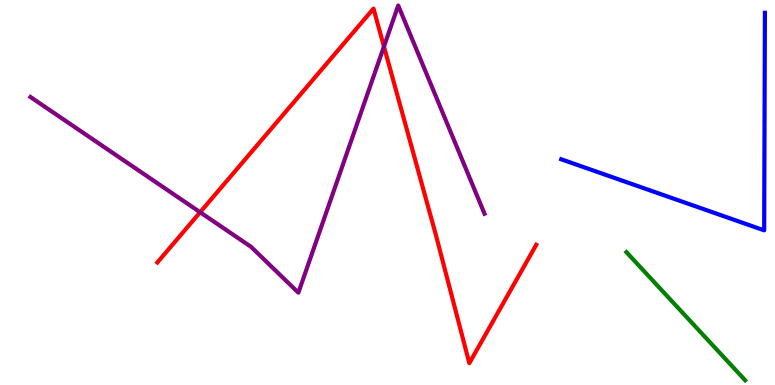[{'lines': ['blue', 'red'], 'intersections': []}, {'lines': ['green', 'red'], 'intersections': []}, {'lines': ['purple', 'red'], 'intersections': [{'x': 2.58, 'y': 4.49}, {'x': 4.95, 'y': 8.79}]}, {'lines': ['blue', 'green'], 'intersections': []}, {'lines': ['blue', 'purple'], 'intersections': []}, {'lines': ['green', 'purple'], 'intersections': []}]